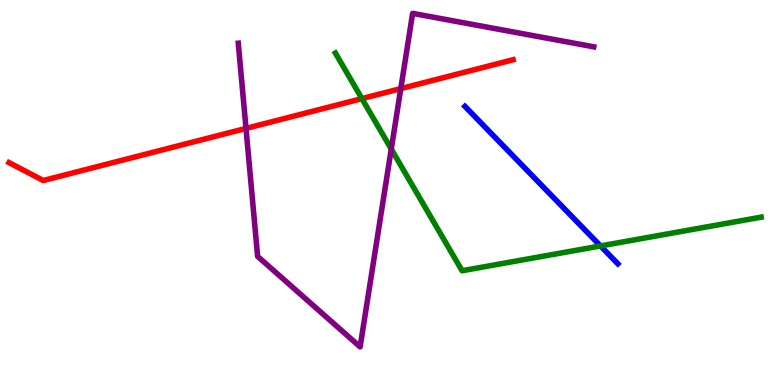[{'lines': ['blue', 'red'], 'intersections': []}, {'lines': ['green', 'red'], 'intersections': [{'x': 4.67, 'y': 7.44}]}, {'lines': ['purple', 'red'], 'intersections': [{'x': 3.17, 'y': 6.66}, {'x': 5.17, 'y': 7.7}]}, {'lines': ['blue', 'green'], 'intersections': [{'x': 7.75, 'y': 3.61}]}, {'lines': ['blue', 'purple'], 'intersections': []}, {'lines': ['green', 'purple'], 'intersections': [{'x': 5.05, 'y': 6.13}]}]